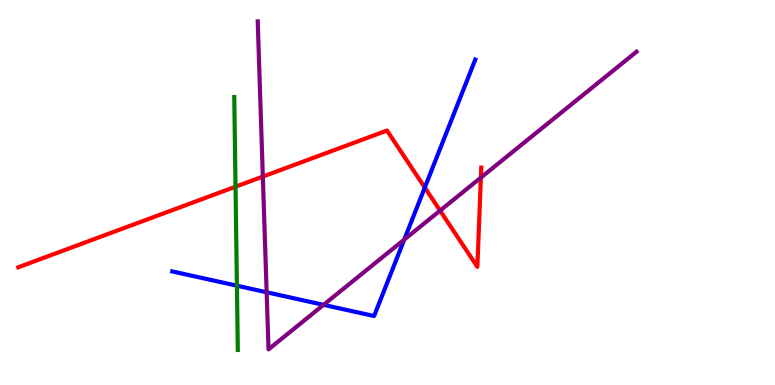[{'lines': ['blue', 'red'], 'intersections': [{'x': 5.48, 'y': 5.13}]}, {'lines': ['green', 'red'], 'intersections': [{'x': 3.04, 'y': 5.15}]}, {'lines': ['purple', 'red'], 'intersections': [{'x': 3.39, 'y': 5.41}, {'x': 5.68, 'y': 4.53}, {'x': 6.2, 'y': 5.39}]}, {'lines': ['blue', 'green'], 'intersections': [{'x': 3.06, 'y': 2.58}]}, {'lines': ['blue', 'purple'], 'intersections': [{'x': 3.44, 'y': 2.41}, {'x': 4.17, 'y': 2.08}, {'x': 5.22, 'y': 3.78}]}, {'lines': ['green', 'purple'], 'intersections': []}]